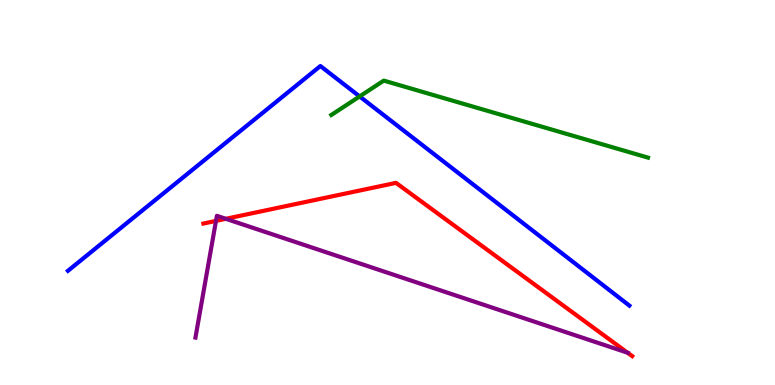[{'lines': ['blue', 'red'], 'intersections': []}, {'lines': ['green', 'red'], 'intersections': []}, {'lines': ['purple', 'red'], 'intersections': [{'x': 2.79, 'y': 4.26}, {'x': 2.91, 'y': 4.32}, {'x': 8.1, 'y': 0.838}]}, {'lines': ['blue', 'green'], 'intersections': [{'x': 4.64, 'y': 7.5}]}, {'lines': ['blue', 'purple'], 'intersections': []}, {'lines': ['green', 'purple'], 'intersections': []}]